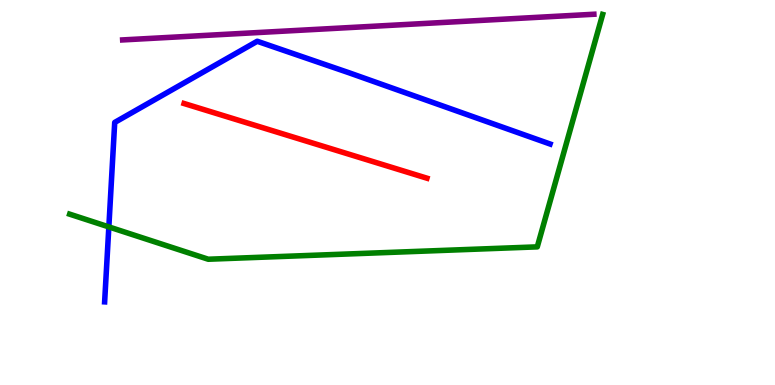[{'lines': ['blue', 'red'], 'intersections': []}, {'lines': ['green', 'red'], 'intersections': []}, {'lines': ['purple', 'red'], 'intersections': []}, {'lines': ['blue', 'green'], 'intersections': [{'x': 1.4, 'y': 4.11}]}, {'lines': ['blue', 'purple'], 'intersections': []}, {'lines': ['green', 'purple'], 'intersections': []}]